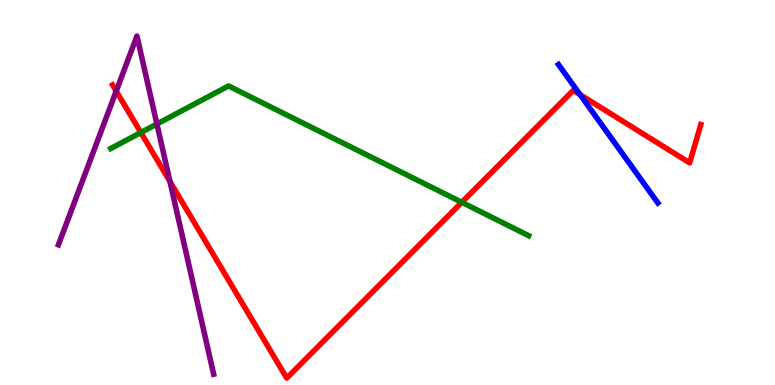[{'lines': ['blue', 'red'], 'intersections': [{'x': 7.48, 'y': 7.54}]}, {'lines': ['green', 'red'], 'intersections': [{'x': 1.82, 'y': 6.56}, {'x': 5.96, 'y': 4.75}]}, {'lines': ['purple', 'red'], 'intersections': [{'x': 1.5, 'y': 7.63}, {'x': 2.19, 'y': 5.28}]}, {'lines': ['blue', 'green'], 'intersections': []}, {'lines': ['blue', 'purple'], 'intersections': []}, {'lines': ['green', 'purple'], 'intersections': [{'x': 2.02, 'y': 6.78}]}]